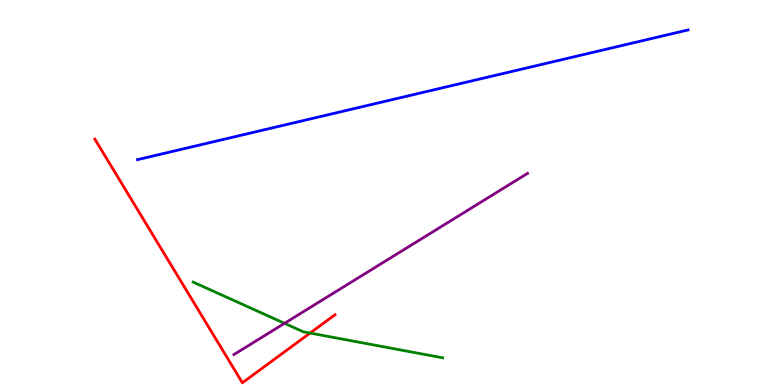[{'lines': ['blue', 'red'], 'intersections': []}, {'lines': ['green', 'red'], 'intersections': [{'x': 4.0, 'y': 1.35}]}, {'lines': ['purple', 'red'], 'intersections': []}, {'lines': ['blue', 'green'], 'intersections': []}, {'lines': ['blue', 'purple'], 'intersections': []}, {'lines': ['green', 'purple'], 'intersections': [{'x': 3.67, 'y': 1.6}]}]